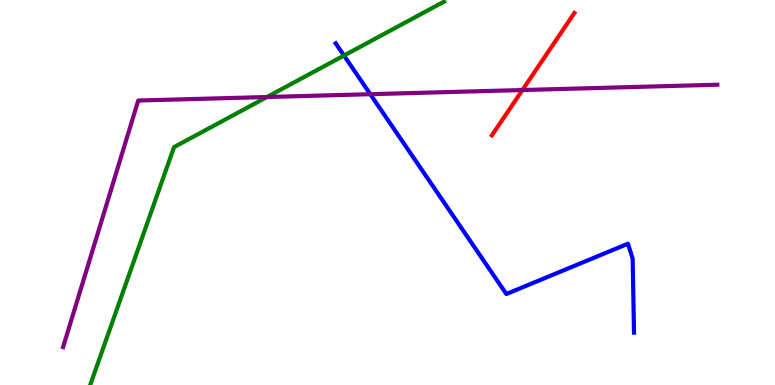[{'lines': ['blue', 'red'], 'intersections': []}, {'lines': ['green', 'red'], 'intersections': []}, {'lines': ['purple', 'red'], 'intersections': [{'x': 6.74, 'y': 7.66}]}, {'lines': ['blue', 'green'], 'intersections': [{'x': 4.44, 'y': 8.56}]}, {'lines': ['blue', 'purple'], 'intersections': [{'x': 4.78, 'y': 7.55}]}, {'lines': ['green', 'purple'], 'intersections': [{'x': 3.45, 'y': 7.48}]}]